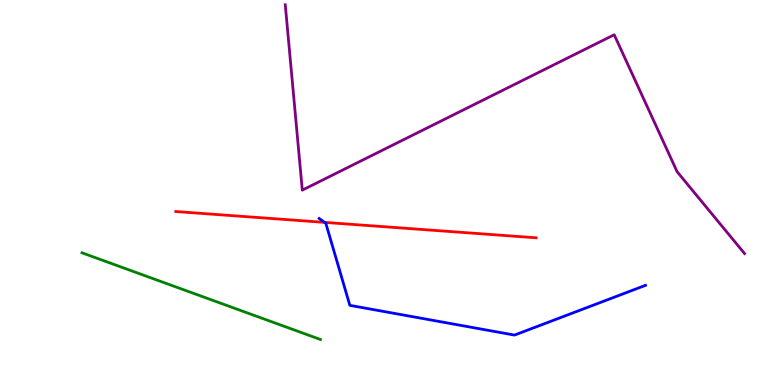[{'lines': ['blue', 'red'], 'intersections': [{'x': 4.19, 'y': 4.22}]}, {'lines': ['green', 'red'], 'intersections': []}, {'lines': ['purple', 'red'], 'intersections': []}, {'lines': ['blue', 'green'], 'intersections': []}, {'lines': ['blue', 'purple'], 'intersections': []}, {'lines': ['green', 'purple'], 'intersections': []}]